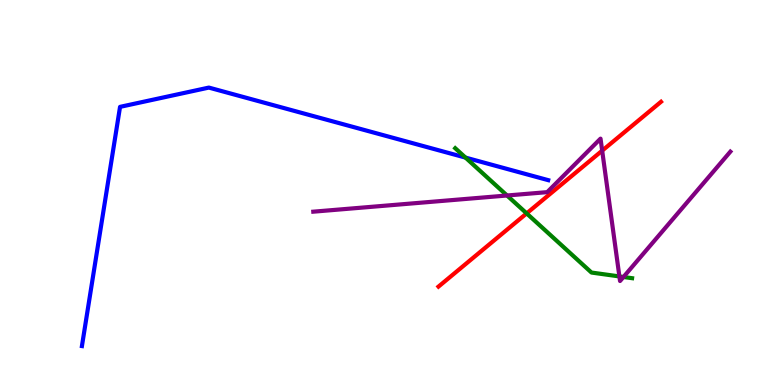[{'lines': ['blue', 'red'], 'intersections': []}, {'lines': ['green', 'red'], 'intersections': [{'x': 6.8, 'y': 4.46}]}, {'lines': ['purple', 'red'], 'intersections': [{'x': 7.77, 'y': 6.09}]}, {'lines': ['blue', 'green'], 'intersections': [{'x': 6.01, 'y': 5.91}]}, {'lines': ['blue', 'purple'], 'intersections': []}, {'lines': ['green', 'purple'], 'intersections': [{'x': 6.54, 'y': 4.92}, {'x': 7.99, 'y': 2.82}, {'x': 8.04, 'y': 2.81}]}]